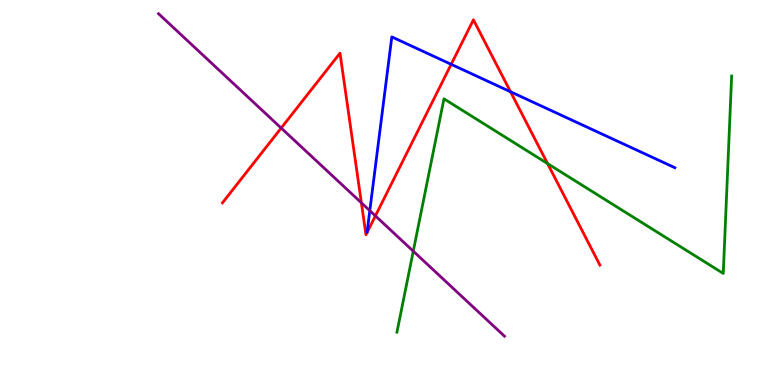[{'lines': ['blue', 'red'], 'intersections': [{'x': 5.82, 'y': 8.33}, {'x': 6.59, 'y': 7.62}]}, {'lines': ['green', 'red'], 'intersections': [{'x': 7.07, 'y': 5.75}]}, {'lines': ['purple', 'red'], 'intersections': [{'x': 3.63, 'y': 6.67}, {'x': 4.66, 'y': 4.73}, {'x': 4.84, 'y': 4.39}]}, {'lines': ['blue', 'green'], 'intersections': []}, {'lines': ['blue', 'purple'], 'intersections': [{'x': 4.77, 'y': 4.53}]}, {'lines': ['green', 'purple'], 'intersections': [{'x': 5.33, 'y': 3.48}]}]